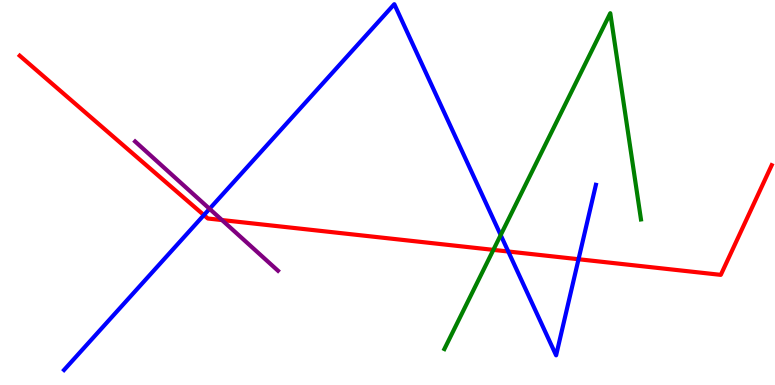[{'lines': ['blue', 'red'], 'intersections': [{'x': 2.63, 'y': 4.41}, {'x': 6.56, 'y': 3.47}, {'x': 7.46, 'y': 3.27}]}, {'lines': ['green', 'red'], 'intersections': [{'x': 6.37, 'y': 3.51}]}, {'lines': ['purple', 'red'], 'intersections': [{'x': 2.86, 'y': 4.28}]}, {'lines': ['blue', 'green'], 'intersections': [{'x': 6.46, 'y': 3.89}]}, {'lines': ['blue', 'purple'], 'intersections': [{'x': 2.7, 'y': 4.58}]}, {'lines': ['green', 'purple'], 'intersections': []}]